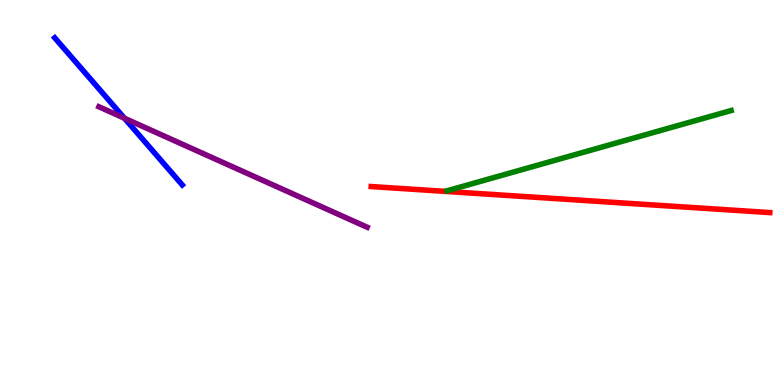[{'lines': ['blue', 'red'], 'intersections': []}, {'lines': ['green', 'red'], 'intersections': []}, {'lines': ['purple', 'red'], 'intersections': []}, {'lines': ['blue', 'green'], 'intersections': []}, {'lines': ['blue', 'purple'], 'intersections': [{'x': 1.61, 'y': 6.93}]}, {'lines': ['green', 'purple'], 'intersections': []}]